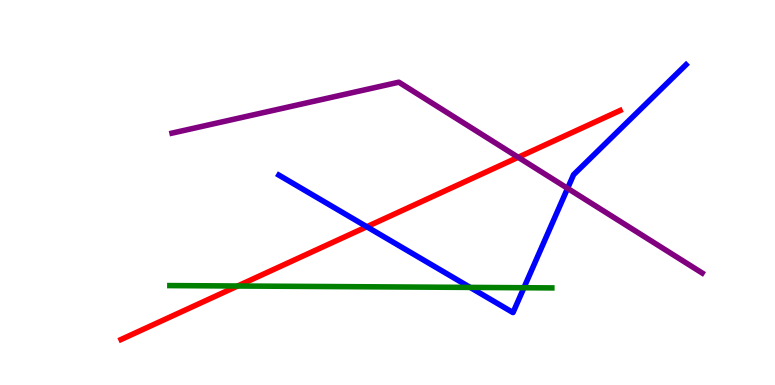[{'lines': ['blue', 'red'], 'intersections': [{'x': 4.73, 'y': 4.11}]}, {'lines': ['green', 'red'], 'intersections': [{'x': 3.07, 'y': 2.57}]}, {'lines': ['purple', 'red'], 'intersections': [{'x': 6.69, 'y': 5.91}]}, {'lines': ['blue', 'green'], 'intersections': [{'x': 6.07, 'y': 2.53}, {'x': 6.76, 'y': 2.53}]}, {'lines': ['blue', 'purple'], 'intersections': [{'x': 7.32, 'y': 5.11}]}, {'lines': ['green', 'purple'], 'intersections': []}]